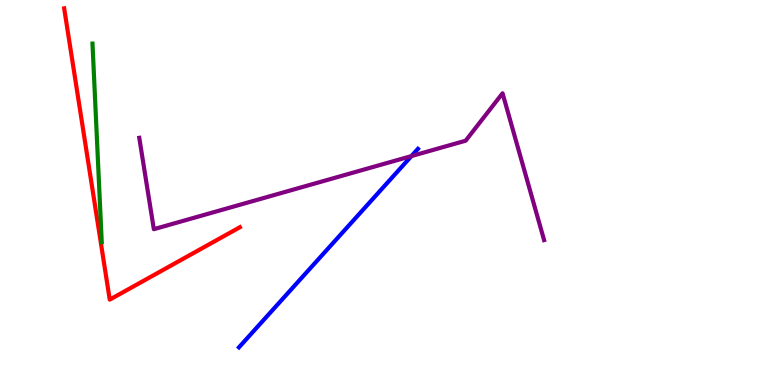[{'lines': ['blue', 'red'], 'intersections': []}, {'lines': ['green', 'red'], 'intersections': []}, {'lines': ['purple', 'red'], 'intersections': []}, {'lines': ['blue', 'green'], 'intersections': []}, {'lines': ['blue', 'purple'], 'intersections': [{'x': 5.31, 'y': 5.95}]}, {'lines': ['green', 'purple'], 'intersections': []}]